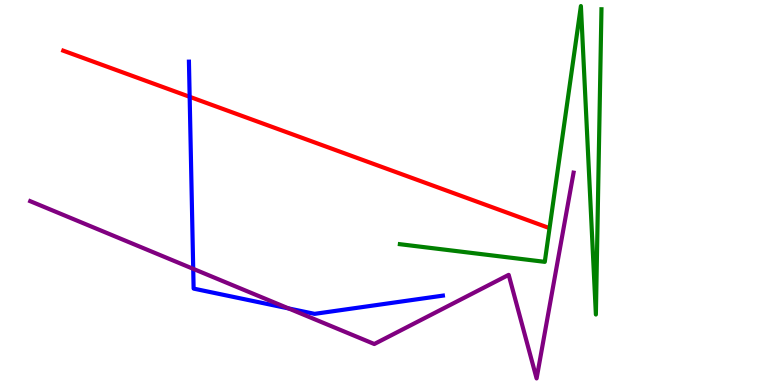[{'lines': ['blue', 'red'], 'intersections': [{'x': 2.45, 'y': 7.49}]}, {'lines': ['green', 'red'], 'intersections': []}, {'lines': ['purple', 'red'], 'intersections': []}, {'lines': ['blue', 'green'], 'intersections': []}, {'lines': ['blue', 'purple'], 'intersections': [{'x': 2.49, 'y': 3.02}, {'x': 3.72, 'y': 1.99}]}, {'lines': ['green', 'purple'], 'intersections': []}]